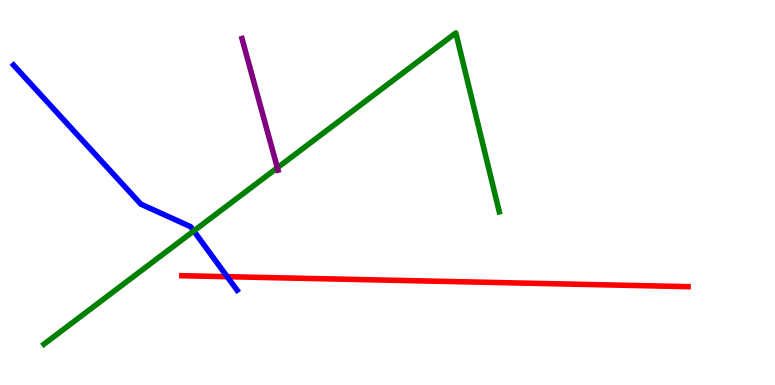[{'lines': ['blue', 'red'], 'intersections': [{'x': 2.93, 'y': 2.81}]}, {'lines': ['green', 'red'], 'intersections': []}, {'lines': ['purple', 'red'], 'intersections': []}, {'lines': ['blue', 'green'], 'intersections': [{'x': 2.5, 'y': 4.0}]}, {'lines': ['blue', 'purple'], 'intersections': []}, {'lines': ['green', 'purple'], 'intersections': [{'x': 3.58, 'y': 5.64}]}]